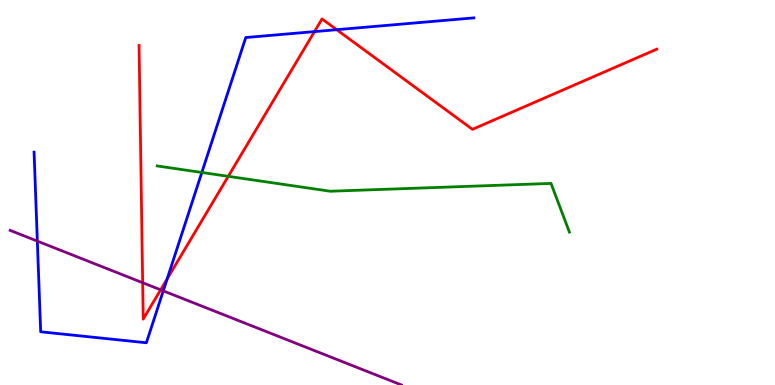[{'lines': ['blue', 'red'], 'intersections': [{'x': 2.16, 'y': 2.76}, {'x': 4.06, 'y': 9.18}, {'x': 4.34, 'y': 9.23}]}, {'lines': ['green', 'red'], 'intersections': [{'x': 2.95, 'y': 5.42}]}, {'lines': ['purple', 'red'], 'intersections': [{'x': 1.84, 'y': 2.66}, {'x': 2.07, 'y': 2.47}]}, {'lines': ['blue', 'green'], 'intersections': [{'x': 2.6, 'y': 5.52}]}, {'lines': ['blue', 'purple'], 'intersections': [{'x': 0.482, 'y': 3.74}, {'x': 2.11, 'y': 2.45}]}, {'lines': ['green', 'purple'], 'intersections': []}]